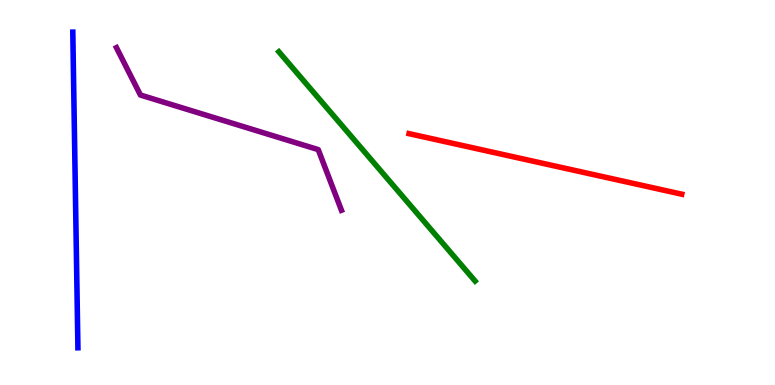[{'lines': ['blue', 'red'], 'intersections': []}, {'lines': ['green', 'red'], 'intersections': []}, {'lines': ['purple', 'red'], 'intersections': []}, {'lines': ['blue', 'green'], 'intersections': []}, {'lines': ['blue', 'purple'], 'intersections': []}, {'lines': ['green', 'purple'], 'intersections': []}]